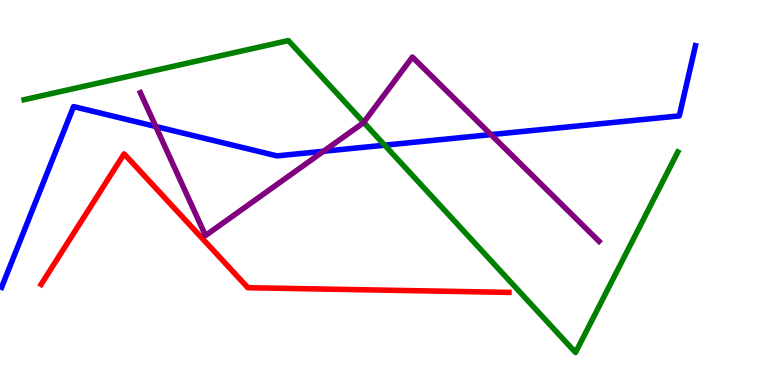[{'lines': ['blue', 'red'], 'intersections': []}, {'lines': ['green', 'red'], 'intersections': []}, {'lines': ['purple', 'red'], 'intersections': []}, {'lines': ['blue', 'green'], 'intersections': [{'x': 4.96, 'y': 6.23}]}, {'lines': ['blue', 'purple'], 'intersections': [{'x': 2.01, 'y': 6.71}, {'x': 4.17, 'y': 6.07}, {'x': 6.34, 'y': 6.5}]}, {'lines': ['green', 'purple'], 'intersections': [{'x': 4.69, 'y': 6.82}]}]